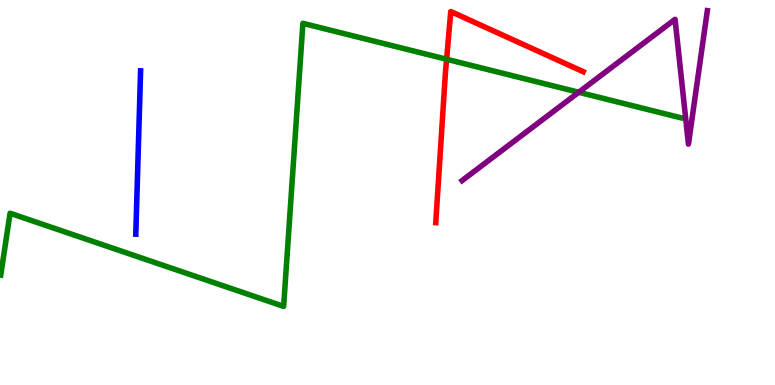[{'lines': ['blue', 'red'], 'intersections': []}, {'lines': ['green', 'red'], 'intersections': [{'x': 5.76, 'y': 8.46}]}, {'lines': ['purple', 'red'], 'intersections': []}, {'lines': ['blue', 'green'], 'intersections': []}, {'lines': ['blue', 'purple'], 'intersections': []}, {'lines': ['green', 'purple'], 'intersections': [{'x': 7.47, 'y': 7.6}]}]